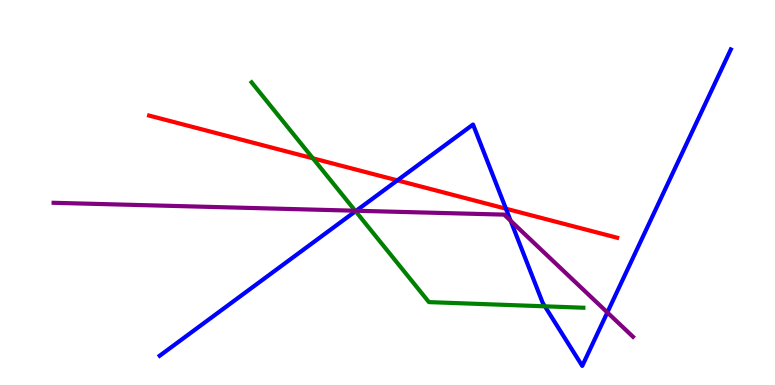[{'lines': ['blue', 'red'], 'intersections': [{'x': 5.13, 'y': 5.32}, {'x': 6.53, 'y': 4.58}]}, {'lines': ['green', 'red'], 'intersections': [{'x': 4.04, 'y': 5.89}]}, {'lines': ['purple', 'red'], 'intersections': []}, {'lines': ['blue', 'green'], 'intersections': [{'x': 4.59, 'y': 4.51}, {'x': 7.03, 'y': 2.04}]}, {'lines': ['blue', 'purple'], 'intersections': [{'x': 4.6, 'y': 4.53}, {'x': 6.59, 'y': 4.27}, {'x': 7.84, 'y': 1.88}]}, {'lines': ['green', 'purple'], 'intersections': [{'x': 4.58, 'y': 4.53}]}]